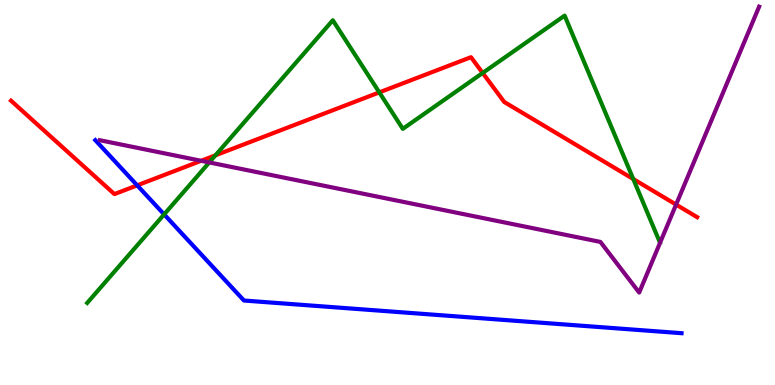[{'lines': ['blue', 'red'], 'intersections': [{'x': 1.77, 'y': 5.19}]}, {'lines': ['green', 'red'], 'intersections': [{'x': 2.78, 'y': 5.97}, {'x': 4.89, 'y': 7.6}, {'x': 6.23, 'y': 8.1}, {'x': 8.17, 'y': 5.35}]}, {'lines': ['purple', 'red'], 'intersections': [{'x': 2.6, 'y': 5.82}, {'x': 8.72, 'y': 4.69}]}, {'lines': ['blue', 'green'], 'intersections': [{'x': 2.12, 'y': 4.43}]}, {'lines': ['blue', 'purple'], 'intersections': []}, {'lines': ['green', 'purple'], 'intersections': [{'x': 2.7, 'y': 5.78}]}]